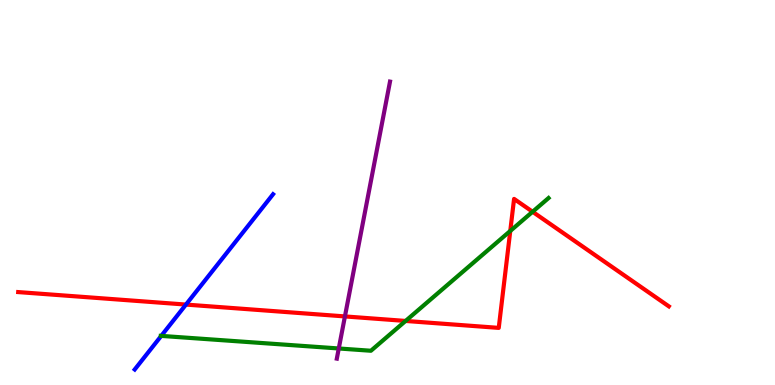[{'lines': ['blue', 'red'], 'intersections': [{'x': 2.4, 'y': 2.09}]}, {'lines': ['green', 'red'], 'intersections': [{'x': 5.23, 'y': 1.66}, {'x': 6.58, 'y': 4.0}, {'x': 6.87, 'y': 4.5}]}, {'lines': ['purple', 'red'], 'intersections': [{'x': 4.45, 'y': 1.78}]}, {'lines': ['blue', 'green'], 'intersections': [{'x': 2.08, 'y': 1.28}]}, {'lines': ['blue', 'purple'], 'intersections': []}, {'lines': ['green', 'purple'], 'intersections': [{'x': 4.37, 'y': 0.949}]}]